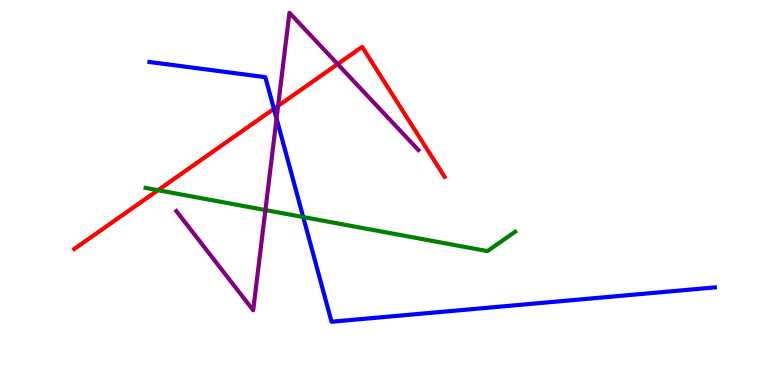[{'lines': ['blue', 'red'], 'intersections': [{'x': 3.53, 'y': 7.17}]}, {'lines': ['green', 'red'], 'intersections': [{'x': 2.04, 'y': 5.06}]}, {'lines': ['purple', 'red'], 'intersections': [{'x': 3.59, 'y': 7.25}, {'x': 4.36, 'y': 8.34}]}, {'lines': ['blue', 'green'], 'intersections': [{'x': 3.91, 'y': 4.36}]}, {'lines': ['blue', 'purple'], 'intersections': [{'x': 3.57, 'y': 6.92}]}, {'lines': ['green', 'purple'], 'intersections': [{'x': 3.42, 'y': 4.54}]}]